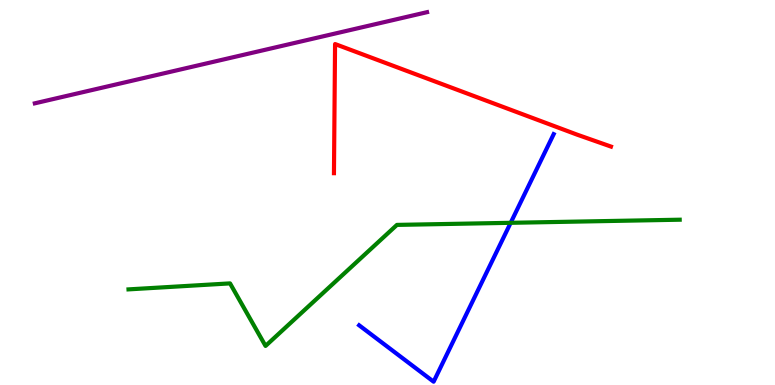[{'lines': ['blue', 'red'], 'intersections': []}, {'lines': ['green', 'red'], 'intersections': []}, {'lines': ['purple', 'red'], 'intersections': []}, {'lines': ['blue', 'green'], 'intersections': [{'x': 6.59, 'y': 4.21}]}, {'lines': ['blue', 'purple'], 'intersections': []}, {'lines': ['green', 'purple'], 'intersections': []}]